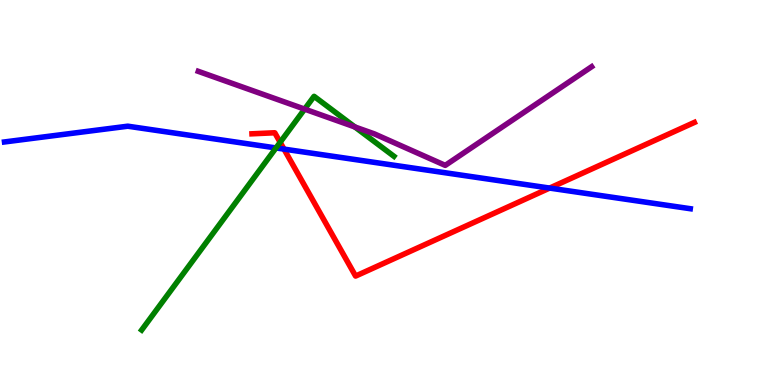[{'lines': ['blue', 'red'], 'intersections': [{'x': 3.66, 'y': 6.13}, {'x': 7.09, 'y': 5.11}]}, {'lines': ['green', 'red'], 'intersections': [{'x': 3.61, 'y': 6.3}]}, {'lines': ['purple', 'red'], 'intersections': []}, {'lines': ['blue', 'green'], 'intersections': [{'x': 3.56, 'y': 6.16}]}, {'lines': ['blue', 'purple'], 'intersections': []}, {'lines': ['green', 'purple'], 'intersections': [{'x': 3.93, 'y': 7.17}, {'x': 4.58, 'y': 6.7}]}]